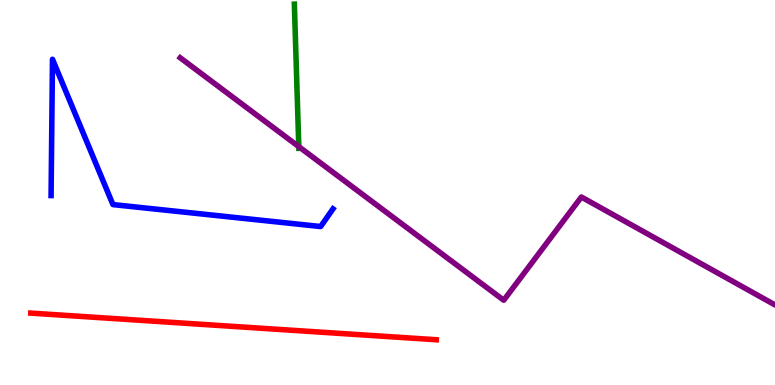[{'lines': ['blue', 'red'], 'intersections': []}, {'lines': ['green', 'red'], 'intersections': []}, {'lines': ['purple', 'red'], 'intersections': []}, {'lines': ['blue', 'green'], 'intersections': []}, {'lines': ['blue', 'purple'], 'intersections': []}, {'lines': ['green', 'purple'], 'intersections': [{'x': 3.86, 'y': 6.19}]}]